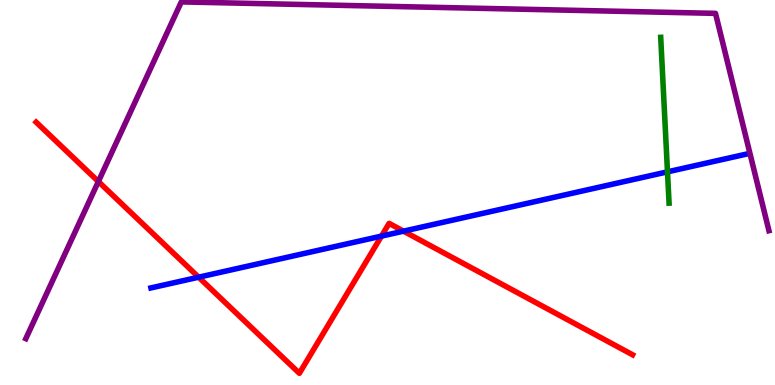[{'lines': ['blue', 'red'], 'intersections': [{'x': 2.56, 'y': 2.8}, {'x': 4.92, 'y': 3.87}, {'x': 5.21, 'y': 4.0}]}, {'lines': ['green', 'red'], 'intersections': []}, {'lines': ['purple', 'red'], 'intersections': [{'x': 1.27, 'y': 5.28}]}, {'lines': ['blue', 'green'], 'intersections': [{'x': 8.61, 'y': 5.54}]}, {'lines': ['blue', 'purple'], 'intersections': []}, {'lines': ['green', 'purple'], 'intersections': []}]